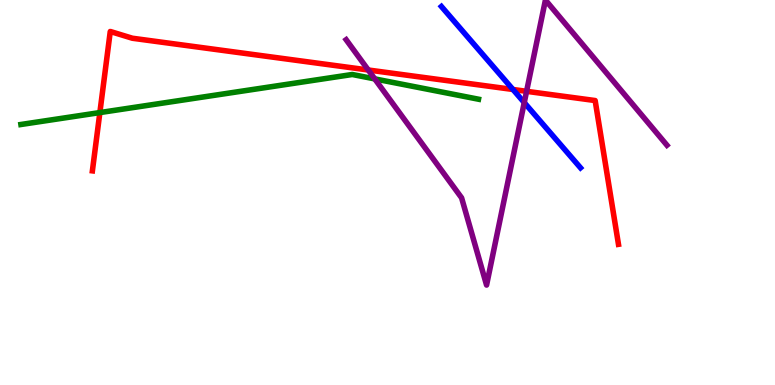[{'lines': ['blue', 'red'], 'intersections': [{'x': 6.62, 'y': 7.68}]}, {'lines': ['green', 'red'], 'intersections': [{'x': 1.29, 'y': 7.08}]}, {'lines': ['purple', 'red'], 'intersections': [{'x': 4.75, 'y': 8.18}, {'x': 6.79, 'y': 7.63}]}, {'lines': ['blue', 'green'], 'intersections': []}, {'lines': ['blue', 'purple'], 'intersections': [{'x': 6.76, 'y': 7.34}]}, {'lines': ['green', 'purple'], 'intersections': [{'x': 4.84, 'y': 7.95}]}]